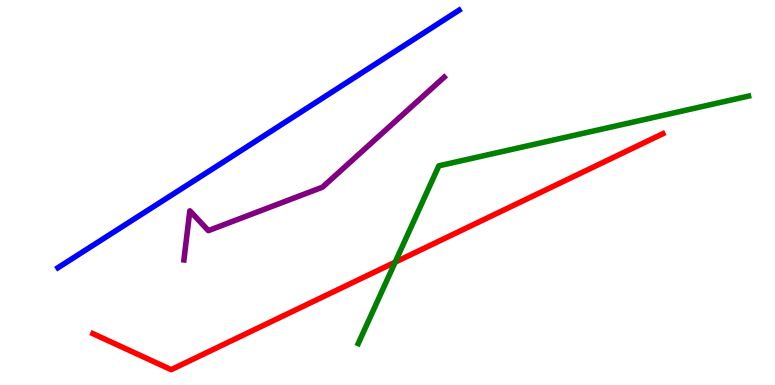[{'lines': ['blue', 'red'], 'intersections': []}, {'lines': ['green', 'red'], 'intersections': [{'x': 5.1, 'y': 3.19}]}, {'lines': ['purple', 'red'], 'intersections': []}, {'lines': ['blue', 'green'], 'intersections': []}, {'lines': ['blue', 'purple'], 'intersections': []}, {'lines': ['green', 'purple'], 'intersections': []}]